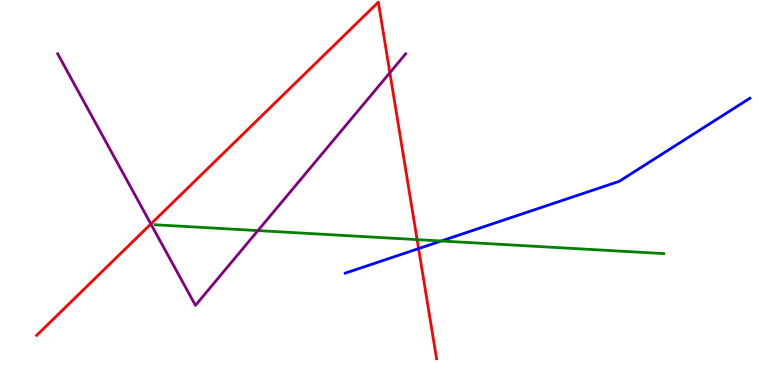[{'lines': ['blue', 'red'], 'intersections': [{'x': 5.4, 'y': 3.54}]}, {'lines': ['green', 'red'], 'intersections': [{'x': 5.38, 'y': 3.78}]}, {'lines': ['purple', 'red'], 'intersections': [{'x': 1.95, 'y': 4.18}, {'x': 5.03, 'y': 8.11}]}, {'lines': ['blue', 'green'], 'intersections': [{'x': 5.69, 'y': 3.74}]}, {'lines': ['blue', 'purple'], 'intersections': []}, {'lines': ['green', 'purple'], 'intersections': [{'x': 3.33, 'y': 4.01}]}]